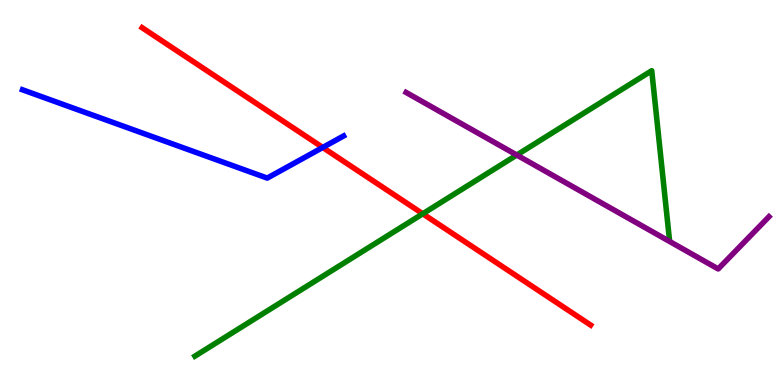[{'lines': ['blue', 'red'], 'intersections': [{'x': 4.16, 'y': 6.17}]}, {'lines': ['green', 'red'], 'intersections': [{'x': 5.45, 'y': 4.45}]}, {'lines': ['purple', 'red'], 'intersections': []}, {'lines': ['blue', 'green'], 'intersections': []}, {'lines': ['blue', 'purple'], 'intersections': []}, {'lines': ['green', 'purple'], 'intersections': [{'x': 6.67, 'y': 5.97}]}]